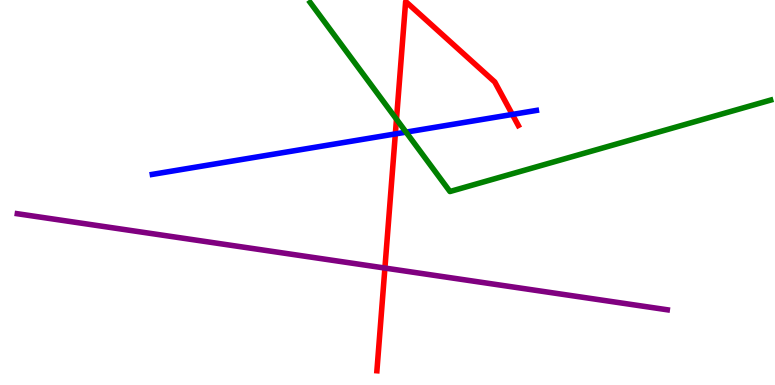[{'lines': ['blue', 'red'], 'intersections': [{'x': 5.1, 'y': 6.52}, {'x': 6.61, 'y': 7.03}]}, {'lines': ['green', 'red'], 'intersections': [{'x': 5.12, 'y': 6.9}]}, {'lines': ['purple', 'red'], 'intersections': [{'x': 4.97, 'y': 3.04}]}, {'lines': ['blue', 'green'], 'intersections': [{'x': 5.24, 'y': 6.57}]}, {'lines': ['blue', 'purple'], 'intersections': []}, {'lines': ['green', 'purple'], 'intersections': []}]